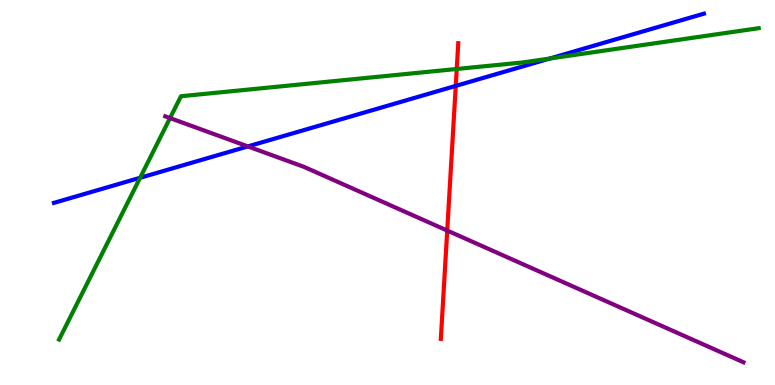[{'lines': ['blue', 'red'], 'intersections': [{'x': 5.88, 'y': 7.77}]}, {'lines': ['green', 'red'], 'intersections': [{'x': 5.89, 'y': 8.21}]}, {'lines': ['purple', 'red'], 'intersections': [{'x': 5.77, 'y': 4.01}]}, {'lines': ['blue', 'green'], 'intersections': [{'x': 1.81, 'y': 5.38}, {'x': 7.09, 'y': 8.48}]}, {'lines': ['blue', 'purple'], 'intersections': [{'x': 3.2, 'y': 6.2}]}, {'lines': ['green', 'purple'], 'intersections': [{'x': 2.19, 'y': 6.93}]}]